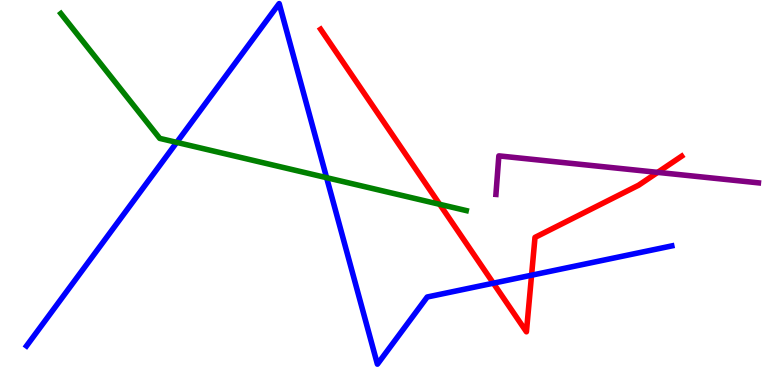[{'lines': ['blue', 'red'], 'intersections': [{'x': 6.37, 'y': 2.64}, {'x': 6.86, 'y': 2.85}]}, {'lines': ['green', 'red'], 'intersections': [{'x': 5.67, 'y': 4.69}]}, {'lines': ['purple', 'red'], 'intersections': [{'x': 8.49, 'y': 5.52}]}, {'lines': ['blue', 'green'], 'intersections': [{'x': 2.28, 'y': 6.3}, {'x': 4.21, 'y': 5.38}]}, {'lines': ['blue', 'purple'], 'intersections': []}, {'lines': ['green', 'purple'], 'intersections': []}]